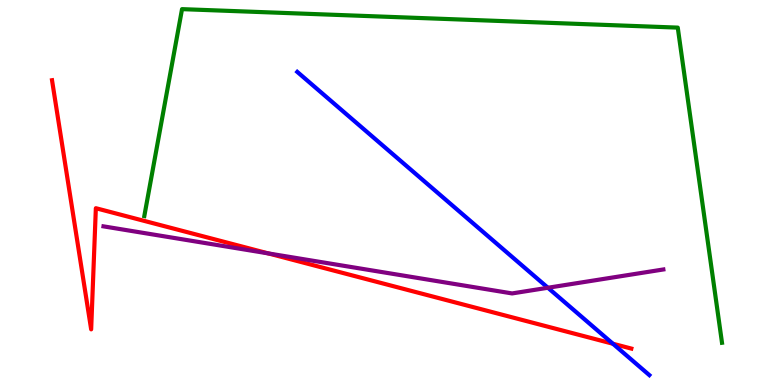[{'lines': ['blue', 'red'], 'intersections': [{'x': 7.91, 'y': 1.07}]}, {'lines': ['green', 'red'], 'intersections': []}, {'lines': ['purple', 'red'], 'intersections': [{'x': 3.46, 'y': 3.42}]}, {'lines': ['blue', 'green'], 'intersections': []}, {'lines': ['blue', 'purple'], 'intersections': [{'x': 7.07, 'y': 2.53}]}, {'lines': ['green', 'purple'], 'intersections': []}]